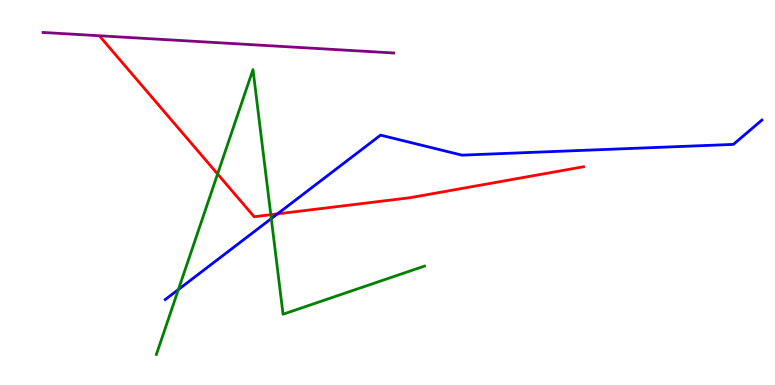[{'lines': ['blue', 'red'], 'intersections': [{'x': 3.58, 'y': 4.44}]}, {'lines': ['green', 'red'], 'intersections': [{'x': 2.81, 'y': 5.48}, {'x': 3.49, 'y': 4.42}]}, {'lines': ['purple', 'red'], 'intersections': []}, {'lines': ['blue', 'green'], 'intersections': [{'x': 2.3, 'y': 2.48}, {'x': 3.5, 'y': 4.32}]}, {'lines': ['blue', 'purple'], 'intersections': []}, {'lines': ['green', 'purple'], 'intersections': []}]